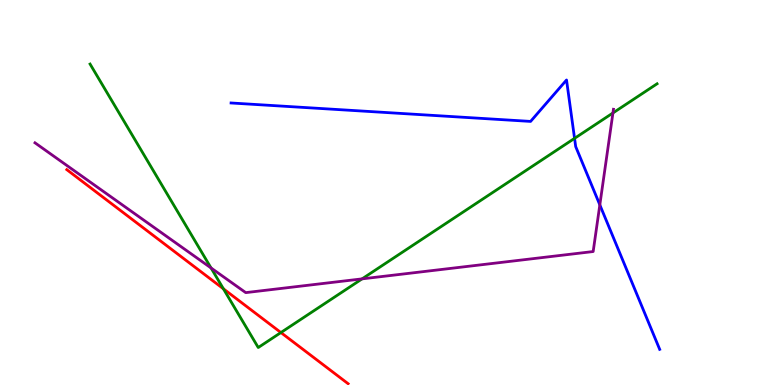[{'lines': ['blue', 'red'], 'intersections': []}, {'lines': ['green', 'red'], 'intersections': [{'x': 2.88, 'y': 2.5}, {'x': 3.62, 'y': 1.36}]}, {'lines': ['purple', 'red'], 'intersections': []}, {'lines': ['blue', 'green'], 'intersections': [{'x': 7.41, 'y': 6.41}]}, {'lines': ['blue', 'purple'], 'intersections': [{'x': 7.74, 'y': 4.68}]}, {'lines': ['green', 'purple'], 'intersections': [{'x': 2.72, 'y': 3.04}, {'x': 4.67, 'y': 2.76}, {'x': 7.91, 'y': 7.07}]}]